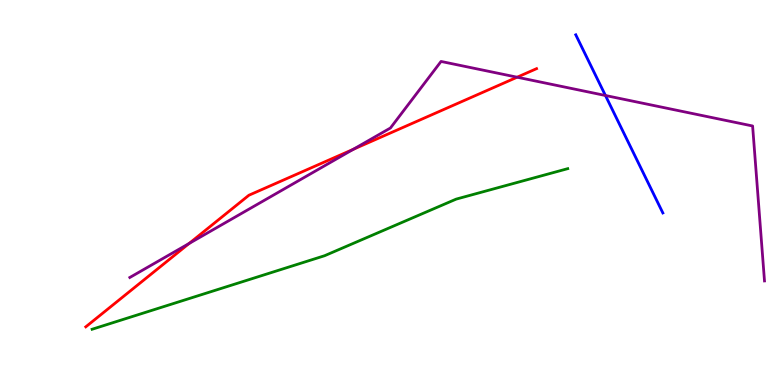[{'lines': ['blue', 'red'], 'intersections': []}, {'lines': ['green', 'red'], 'intersections': []}, {'lines': ['purple', 'red'], 'intersections': [{'x': 2.44, 'y': 3.68}, {'x': 4.56, 'y': 6.12}, {'x': 6.67, 'y': 7.99}]}, {'lines': ['blue', 'green'], 'intersections': []}, {'lines': ['blue', 'purple'], 'intersections': [{'x': 7.81, 'y': 7.52}]}, {'lines': ['green', 'purple'], 'intersections': []}]